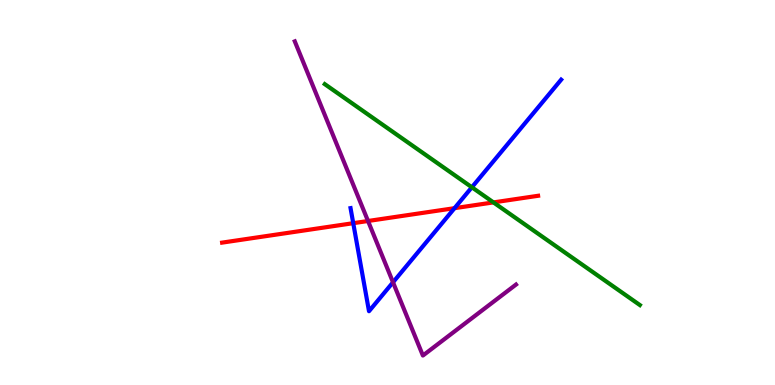[{'lines': ['blue', 'red'], 'intersections': [{'x': 4.56, 'y': 4.2}, {'x': 5.86, 'y': 4.59}]}, {'lines': ['green', 'red'], 'intersections': [{'x': 6.37, 'y': 4.74}]}, {'lines': ['purple', 'red'], 'intersections': [{'x': 4.75, 'y': 4.26}]}, {'lines': ['blue', 'green'], 'intersections': [{'x': 6.09, 'y': 5.14}]}, {'lines': ['blue', 'purple'], 'intersections': [{'x': 5.07, 'y': 2.67}]}, {'lines': ['green', 'purple'], 'intersections': []}]